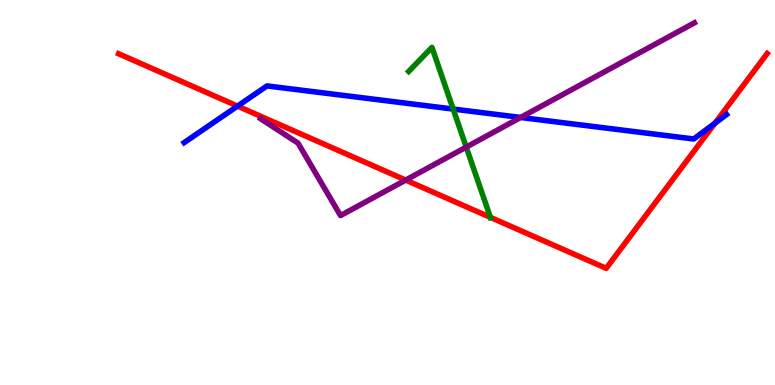[{'lines': ['blue', 'red'], 'intersections': [{'x': 3.06, 'y': 7.24}, {'x': 9.23, 'y': 6.8}]}, {'lines': ['green', 'red'], 'intersections': [{'x': 6.33, 'y': 4.35}]}, {'lines': ['purple', 'red'], 'intersections': [{'x': 5.23, 'y': 5.32}]}, {'lines': ['blue', 'green'], 'intersections': [{'x': 5.85, 'y': 7.17}]}, {'lines': ['blue', 'purple'], 'intersections': [{'x': 6.72, 'y': 6.95}]}, {'lines': ['green', 'purple'], 'intersections': [{'x': 6.02, 'y': 6.18}]}]